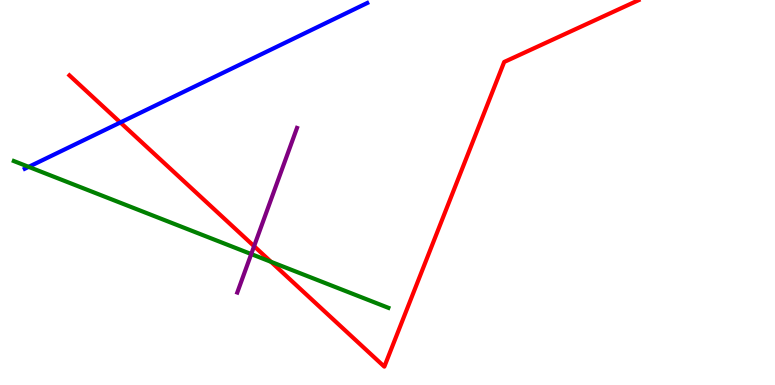[{'lines': ['blue', 'red'], 'intersections': [{'x': 1.55, 'y': 6.82}]}, {'lines': ['green', 'red'], 'intersections': [{'x': 3.5, 'y': 3.2}]}, {'lines': ['purple', 'red'], 'intersections': [{'x': 3.28, 'y': 3.61}]}, {'lines': ['blue', 'green'], 'intersections': [{'x': 0.37, 'y': 5.67}]}, {'lines': ['blue', 'purple'], 'intersections': []}, {'lines': ['green', 'purple'], 'intersections': [{'x': 3.24, 'y': 3.4}]}]